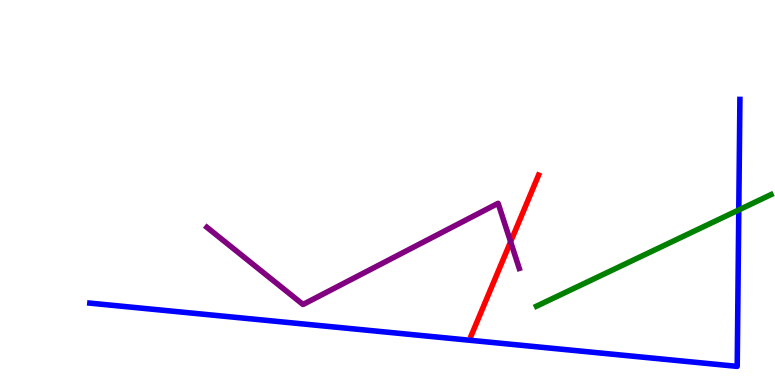[{'lines': ['blue', 'red'], 'intersections': []}, {'lines': ['green', 'red'], 'intersections': []}, {'lines': ['purple', 'red'], 'intersections': [{'x': 6.59, 'y': 3.72}]}, {'lines': ['blue', 'green'], 'intersections': [{'x': 9.53, 'y': 4.55}]}, {'lines': ['blue', 'purple'], 'intersections': []}, {'lines': ['green', 'purple'], 'intersections': []}]